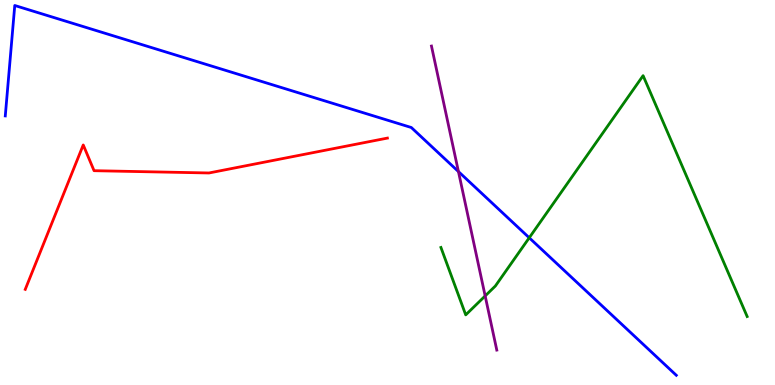[{'lines': ['blue', 'red'], 'intersections': []}, {'lines': ['green', 'red'], 'intersections': []}, {'lines': ['purple', 'red'], 'intersections': []}, {'lines': ['blue', 'green'], 'intersections': [{'x': 6.83, 'y': 3.82}]}, {'lines': ['blue', 'purple'], 'intersections': [{'x': 5.92, 'y': 5.54}]}, {'lines': ['green', 'purple'], 'intersections': [{'x': 6.26, 'y': 2.31}]}]